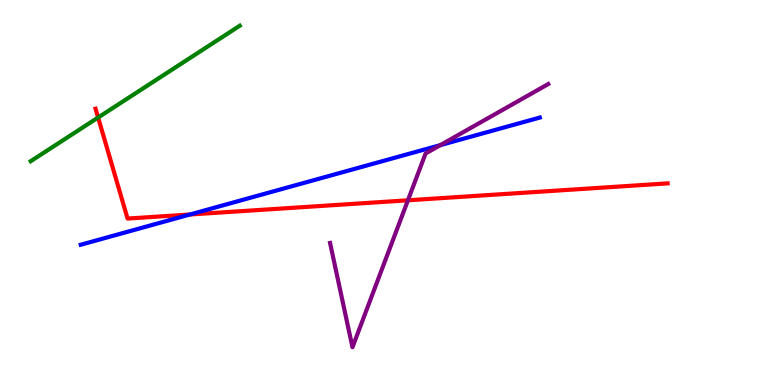[{'lines': ['blue', 'red'], 'intersections': [{'x': 2.45, 'y': 4.43}]}, {'lines': ['green', 'red'], 'intersections': [{'x': 1.27, 'y': 6.95}]}, {'lines': ['purple', 'red'], 'intersections': [{'x': 5.26, 'y': 4.8}]}, {'lines': ['blue', 'green'], 'intersections': []}, {'lines': ['blue', 'purple'], 'intersections': [{'x': 5.68, 'y': 6.23}]}, {'lines': ['green', 'purple'], 'intersections': []}]